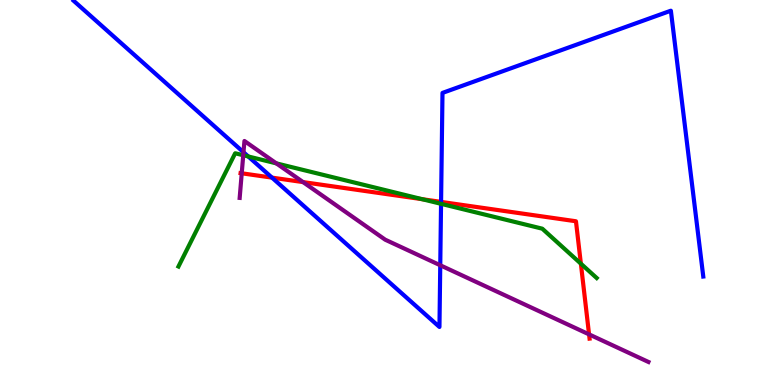[{'lines': ['blue', 'red'], 'intersections': [{'x': 3.51, 'y': 5.39}, {'x': 5.69, 'y': 4.76}]}, {'lines': ['green', 'red'], 'intersections': [{'x': 5.45, 'y': 4.83}, {'x': 7.5, 'y': 3.15}]}, {'lines': ['purple', 'red'], 'intersections': [{'x': 3.12, 'y': 5.5}, {'x': 3.91, 'y': 5.27}, {'x': 7.6, 'y': 1.31}]}, {'lines': ['blue', 'green'], 'intersections': [{'x': 3.2, 'y': 5.94}, {'x': 5.69, 'y': 4.71}]}, {'lines': ['blue', 'purple'], 'intersections': [{'x': 3.14, 'y': 6.05}, {'x': 5.68, 'y': 3.11}]}, {'lines': ['green', 'purple'], 'intersections': [{'x': 3.14, 'y': 5.97}, {'x': 3.57, 'y': 5.76}]}]